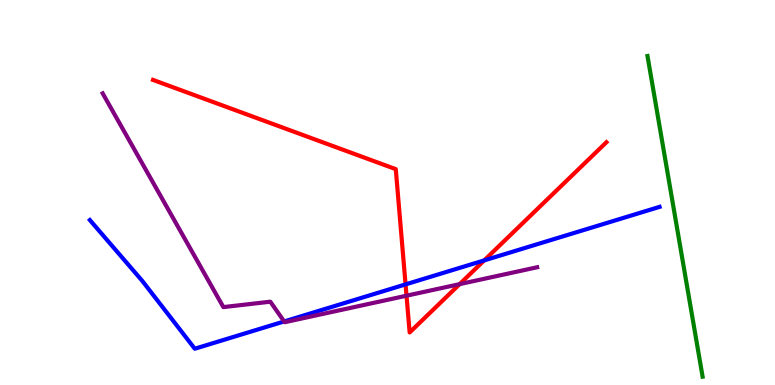[{'lines': ['blue', 'red'], 'intersections': [{'x': 5.23, 'y': 2.61}, {'x': 6.25, 'y': 3.24}]}, {'lines': ['green', 'red'], 'intersections': []}, {'lines': ['purple', 'red'], 'intersections': [{'x': 5.25, 'y': 2.32}, {'x': 5.93, 'y': 2.62}]}, {'lines': ['blue', 'green'], 'intersections': []}, {'lines': ['blue', 'purple'], 'intersections': [{'x': 3.67, 'y': 1.65}]}, {'lines': ['green', 'purple'], 'intersections': []}]